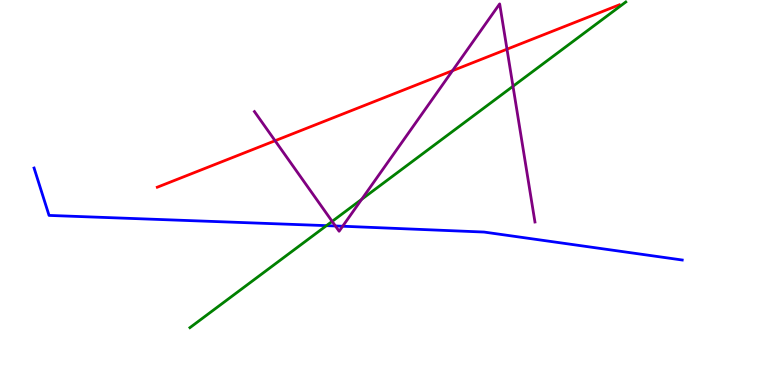[{'lines': ['blue', 'red'], 'intersections': []}, {'lines': ['green', 'red'], 'intersections': []}, {'lines': ['purple', 'red'], 'intersections': [{'x': 3.55, 'y': 6.34}, {'x': 5.84, 'y': 8.16}, {'x': 6.54, 'y': 8.72}]}, {'lines': ['blue', 'green'], 'intersections': [{'x': 4.21, 'y': 4.14}]}, {'lines': ['blue', 'purple'], 'intersections': [{'x': 4.33, 'y': 4.13}, {'x': 4.42, 'y': 4.12}]}, {'lines': ['green', 'purple'], 'intersections': [{'x': 4.29, 'y': 4.25}, {'x': 4.67, 'y': 4.82}, {'x': 6.62, 'y': 7.76}]}]